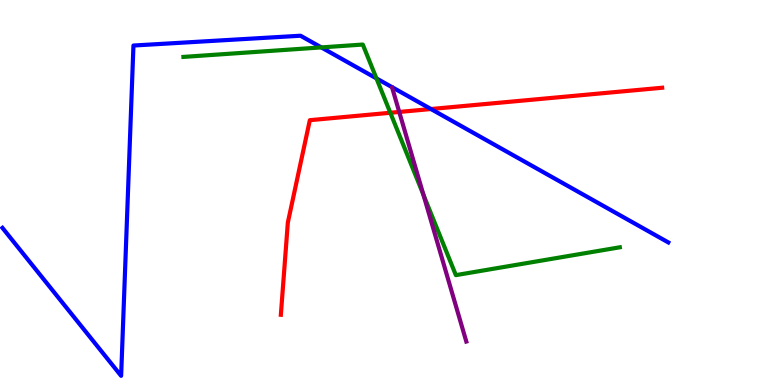[{'lines': ['blue', 'red'], 'intersections': [{'x': 5.56, 'y': 7.17}]}, {'lines': ['green', 'red'], 'intersections': [{'x': 5.04, 'y': 7.07}]}, {'lines': ['purple', 'red'], 'intersections': [{'x': 5.15, 'y': 7.09}]}, {'lines': ['blue', 'green'], 'intersections': [{'x': 4.15, 'y': 8.77}, {'x': 4.86, 'y': 7.96}]}, {'lines': ['blue', 'purple'], 'intersections': []}, {'lines': ['green', 'purple'], 'intersections': [{'x': 5.46, 'y': 4.94}]}]